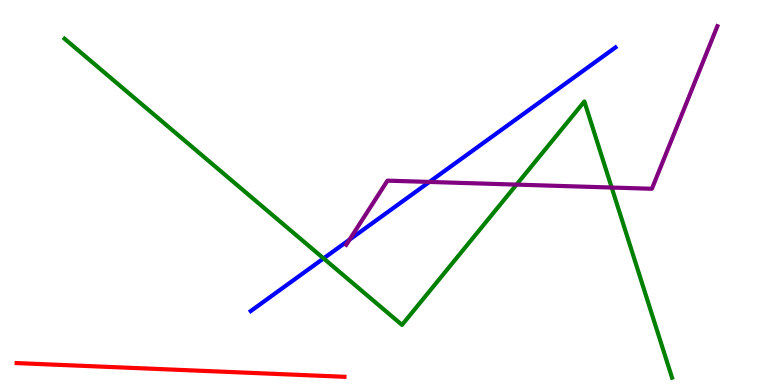[{'lines': ['blue', 'red'], 'intersections': []}, {'lines': ['green', 'red'], 'intersections': []}, {'lines': ['purple', 'red'], 'intersections': []}, {'lines': ['blue', 'green'], 'intersections': [{'x': 4.18, 'y': 3.29}]}, {'lines': ['blue', 'purple'], 'intersections': [{'x': 4.51, 'y': 3.78}, {'x': 5.54, 'y': 5.27}]}, {'lines': ['green', 'purple'], 'intersections': [{'x': 6.66, 'y': 5.2}, {'x': 7.89, 'y': 5.13}]}]